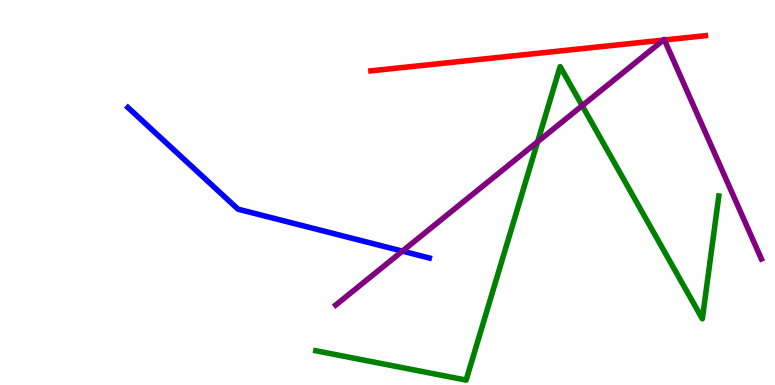[{'lines': ['blue', 'red'], 'intersections': []}, {'lines': ['green', 'red'], 'intersections': []}, {'lines': ['purple', 'red'], 'intersections': [{'x': 8.56, 'y': 8.96}, {'x': 8.57, 'y': 8.96}]}, {'lines': ['blue', 'green'], 'intersections': []}, {'lines': ['blue', 'purple'], 'intersections': [{'x': 5.19, 'y': 3.48}]}, {'lines': ['green', 'purple'], 'intersections': [{'x': 6.94, 'y': 6.32}, {'x': 7.51, 'y': 7.25}]}]